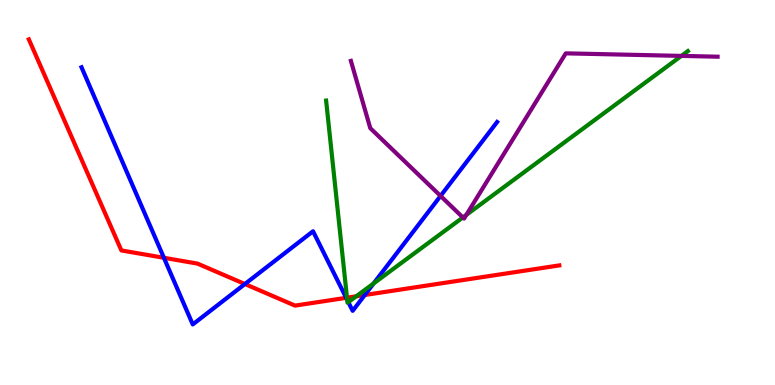[{'lines': ['blue', 'red'], 'intersections': [{'x': 2.12, 'y': 3.3}, {'x': 3.16, 'y': 2.62}, {'x': 4.47, 'y': 2.26}, {'x': 4.71, 'y': 2.34}]}, {'lines': ['green', 'red'], 'intersections': [{'x': 4.48, 'y': 2.27}, {'x': 4.6, 'y': 2.3}]}, {'lines': ['purple', 'red'], 'intersections': []}, {'lines': ['blue', 'green'], 'intersections': [{'x': 4.48, 'y': 2.21}, {'x': 4.49, 'y': 2.15}, {'x': 4.82, 'y': 2.64}]}, {'lines': ['blue', 'purple'], 'intersections': [{'x': 5.68, 'y': 4.91}]}, {'lines': ['green', 'purple'], 'intersections': [{'x': 5.97, 'y': 4.35}, {'x': 6.02, 'y': 4.42}, {'x': 8.79, 'y': 8.55}]}]